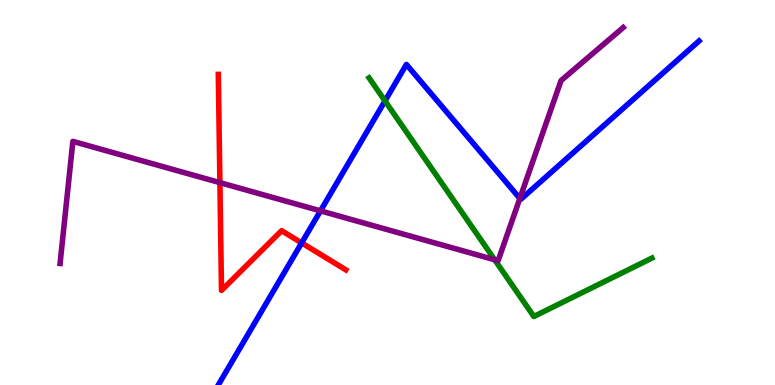[{'lines': ['blue', 'red'], 'intersections': [{'x': 3.89, 'y': 3.69}]}, {'lines': ['green', 'red'], 'intersections': []}, {'lines': ['purple', 'red'], 'intersections': [{'x': 2.84, 'y': 5.26}]}, {'lines': ['blue', 'green'], 'intersections': [{'x': 4.97, 'y': 7.38}]}, {'lines': ['blue', 'purple'], 'intersections': [{'x': 4.14, 'y': 4.52}, {'x': 6.71, 'y': 4.85}]}, {'lines': ['green', 'purple'], 'intersections': [{'x': 6.38, 'y': 3.25}]}]